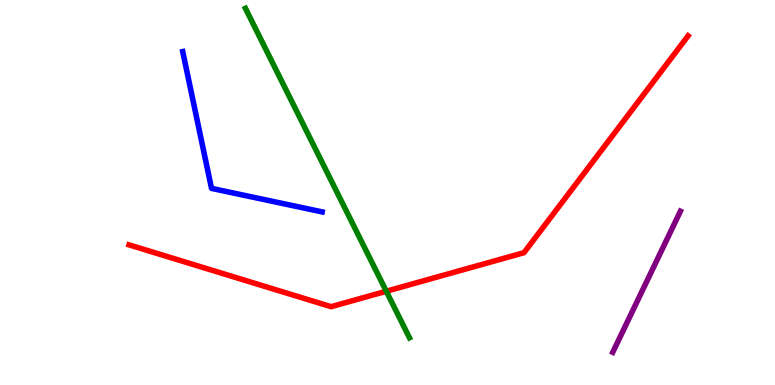[{'lines': ['blue', 'red'], 'intersections': []}, {'lines': ['green', 'red'], 'intersections': [{'x': 4.98, 'y': 2.44}]}, {'lines': ['purple', 'red'], 'intersections': []}, {'lines': ['blue', 'green'], 'intersections': []}, {'lines': ['blue', 'purple'], 'intersections': []}, {'lines': ['green', 'purple'], 'intersections': []}]